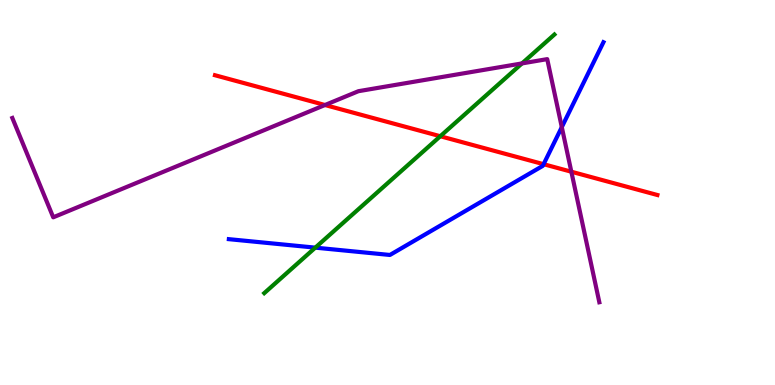[{'lines': ['blue', 'red'], 'intersections': [{'x': 7.01, 'y': 5.73}]}, {'lines': ['green', 'red'], 'intersections': [{'x': 5.68, 'y': 6.46}]}, {'lines': ['purple', 'red'], 'intersections': [{'x': 4.19, 'y': 7.27}, {'x': 7.37, 'y': 5.54}]}, {'lines': ['blue', 'green'], 'intersections': [{'x': 4.07, 'y': 3.57}]}, {'lines': ['blue', 'purple'], 'intersections': [{'x': 7.25, 'y': 6.7}]}, {'lines': ['green', 'purple'], 'intersections': [{'x': 6.74, 'y': 8.35}]}]